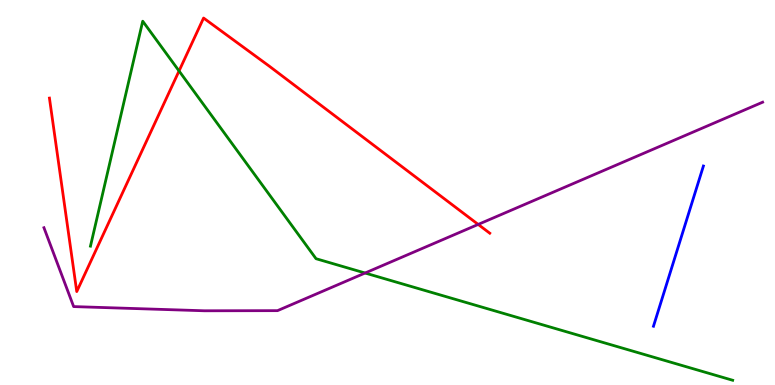[{'lines': ['blue', 'red'], 'intersections': []}, {'lines': ['green', 'red'], 'intersections': [{'x': 2.31, 'y': 8.16}]}, {'lines': ['purple', 'red'], 'intersections': [{'x': 6.17, 'y': 4.17}]}, {'lines': ['blue', 'green'], 'intersections': []}, {'lines': ['blue', 'purple'], 'intersections': []}, {'lines': ['green', 'purple'], 'intersections': [{'x': 4.71, 'y': 2.91}]}]